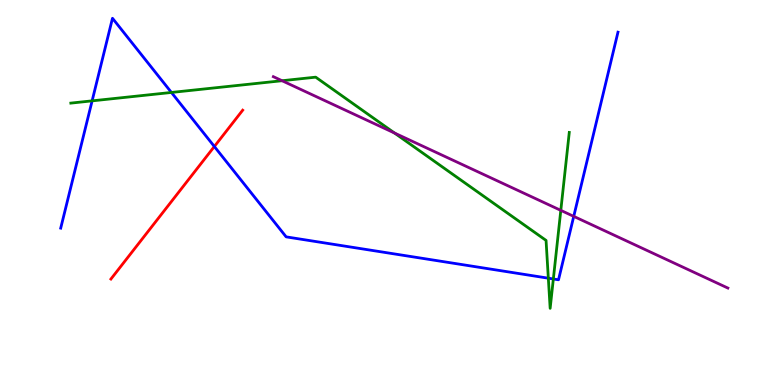[{'lines': ['blue', 'red'], 'intersections': [{'x': 2.77, 'y': 6.19}]}, {'lines': ['green', 'red'], 'intersections': []}, {'lines': ['purple', 'red'], 'intersections': []}, {'lines': ['blue', 'green'], 'intersections': [{'x': 1.19, 'y': 7.38}, {'x': 2.21, 'y': 7.6}, {'x': 7.08, 'y': 2.77}, {'x': 7.14, 'y': 2.75}]}, {'lines': ['blue', 'purple'], 'intersections': [{'x': 7.4, 'y': 4.38}]}, {'lines': ['green', 'purple'], 'intersections': [{'x': 3.64, 'y': 7.9}, {'x': 5.09, 'y': 6.54}, {'x': 7.24, 'y': 4.54}]}]